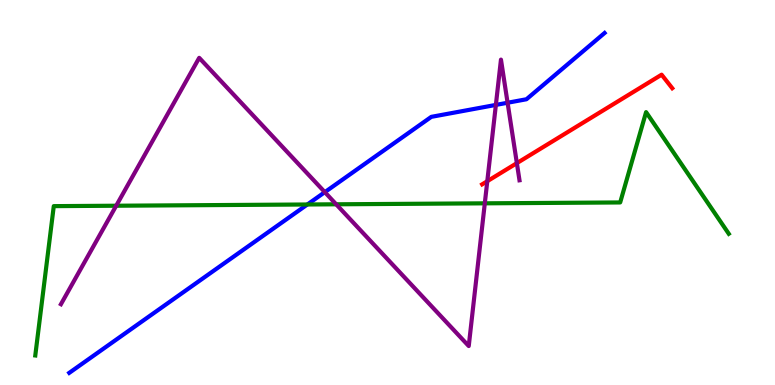[{'lines': ['blue', 'red'], 'intersections': []}, {'lines': ['green', 'red'], 'intersections': []}, {'lines': ['purple', 'red'], 'intersections': [{'x': 6.29, 'y': 5.29}, {'x': 6.67, 'y': 5.76}]}, {'lines': ['blue', 'green'], 'intersections': [{'x': 3.97, 'y': 4.69}]}, {'lines': ['blue', 'purple'], 'intersections': [{'x': 4.19, 'y': 5.01}, {'x': 6.4, 'y': 7.28}, {'x': 6.55, 'y': 7.33}]}, {'lines': ['green', 'purple'], 'intersections': [{'x': 1.5, 'y': 4.66}, {'x': 4.34, 'y': 4.69}, {'x': 6.26, 'y': 4.72}]}]